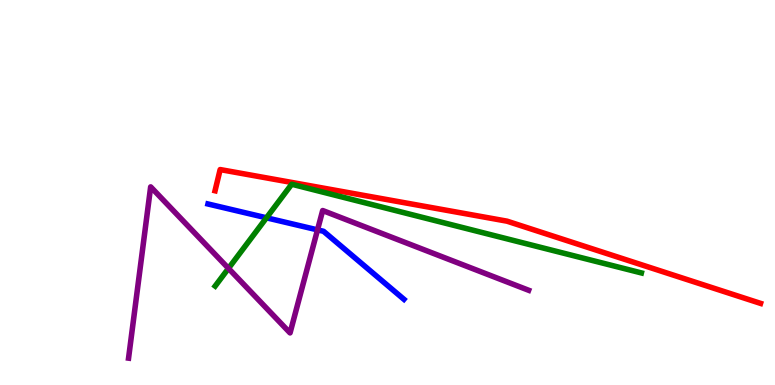[{'lines': ['blue', 'red'], 'intersections': []}, {'lines': ['green', 'red'], 'intersections': []}, {'lines': ['purple', 'red'], 'intersections': []}, {'lines': ['blue', 'green'], 'intersections': [{'x': 3.44, 'y': 4.34}]}, {'lines': ['blue', 'purple'], 'intersections': [{'x': 4.1, 'y': 4.03}]}, {'lines': ['green', 'purple'], 'intersections': [{'x': 2.95, 'y': 3.03}]}]